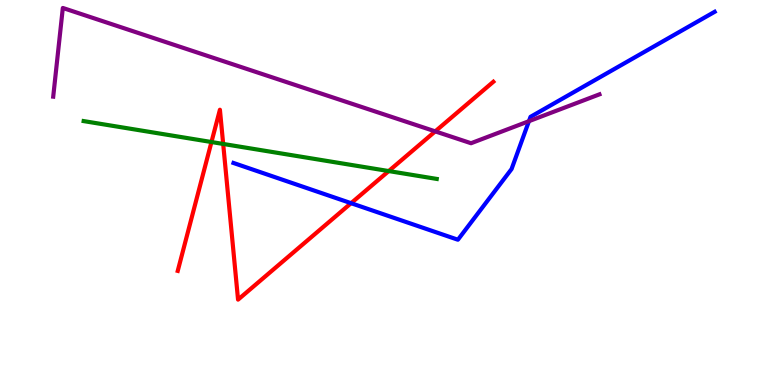[{'lines': ['blue', 'red'], 'intersections': [{'x': 4.53, 'y': 4.72}]}, {'lines': ['green', 'red'], 'intersections': [{'x': 2.73, 'y': 6.31}, {'x': 2.88, 'y': 6.26}, {'x': 5.02, 'y': 5.56}]}, {'lines': ['purple', 'red'], 'intersections': [{'x': 5.62, 'y': 6.59}]}, {'lines': ['blue', 'green'], 'intersections': []}, {'lines': ['blue', 'purple'], 'intersections': [{'x': 6.83, 'y': 6.85}]}, {'lines': ['green', 'purple'], 'intersections': []}]